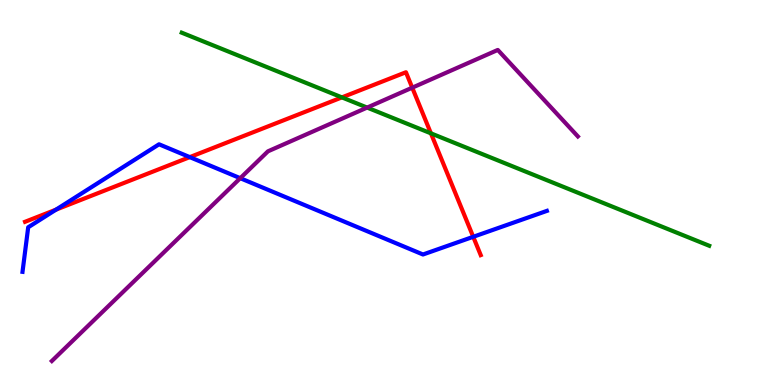[{'lines': ['blue', 'red'], 'intersections': [{'x': 0.723, 'y': 4.55}, {'x': 2.45, 'y': 5.92}, {'x': 6.11, 'y': 3.85}]}, {'lines': ['green', 'red'], 'intersections': [{'x': 4.41, 'y': 7.47}, {'x': 5.56, 'y': 6.54}]}, {'lines': ['purple', 'red'], 'intersections': [{'x': 5.32, 'y': 7.72}]}, {'lines': ['blue', 'green'], 'intersections': []}, {'lines': ['blue', 'purple'], 'intersections': [{'x': 3.1, 'y': 5.37}]}, {'lines': ['green', 'purple'], 'intersections': [{'x': 4.74, 'y': 7.21}]}]